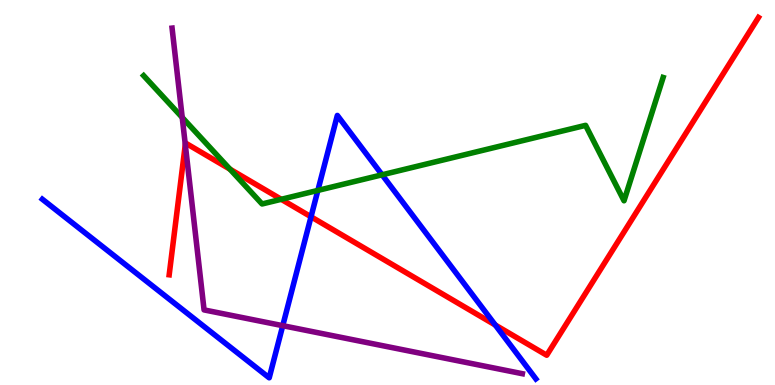[{'lines': ['blue', 'red'], 'intersections': [{'x': 4.01, 'y': 4.37}, {'x': 6.39, 'y': 1.56}]}, {'lines': ['green', 'red'], 'intersections': [{'x': 2.97, 'y': 5.61}, {'x': 3.63, 'y': 4.82}]}, {'lines': ['purple', 'red'], 'intersections': [{'x': 2.39, 'y': 6.24}]}, {'lines': ['blue', 'green'], 'intersections': [{'x': 4.1, 'y': 5.05}, {'x': 4.93, 'y': 5.46}]}, {'lines': ['blue', 'purple'], 'intersections': [{'x': 3.65, 'y': 1.54}]}, {'lines': ['green', 'purple'], 'intersections': [{'x': 2.35, 'y': 6.95}]}]